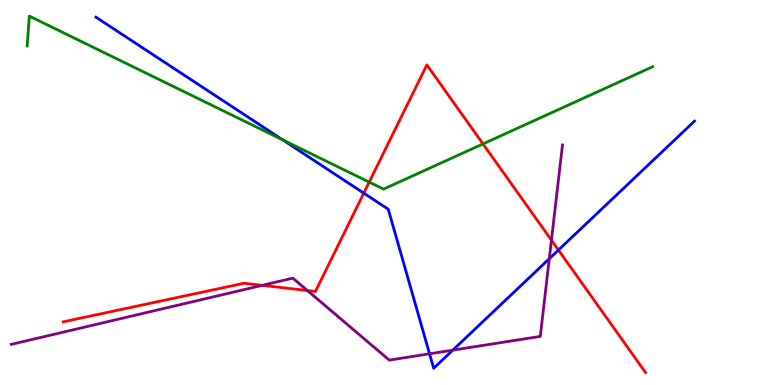[{'lines': ['blue', 'red'], 'intersections': [{'x': 4.69, 'y': 4.98}, {'x': 7.21, 'y': 3.51}]}, {'lines': ['green', 'red'], 'intersections': [{'x': 4.76, 'y': 5.27}, {'x': 6.23, 'y': 6.26}]}, {'lines': ['purple', 'red'], 'intersections': [{'x': 3.38, 'y': 2.59}, {'x': 3.97, 'y': 2.45}, {'x': 7.12, 'y': 3.76}]}, {'lines': ['blue', 'green'], 'intersections': [{'x': 3.65, 'y': 6.37}]}, {'lines': ['blue', 'purple'], 'intersections': [{'x': 5.54, 'y': 0.811}, {'x': 5.84, 'y': 0.905}, {'x': 7.09, 'y': 3.28}]}, {'lines': ['green', 'purple'], 'intersections': []}]